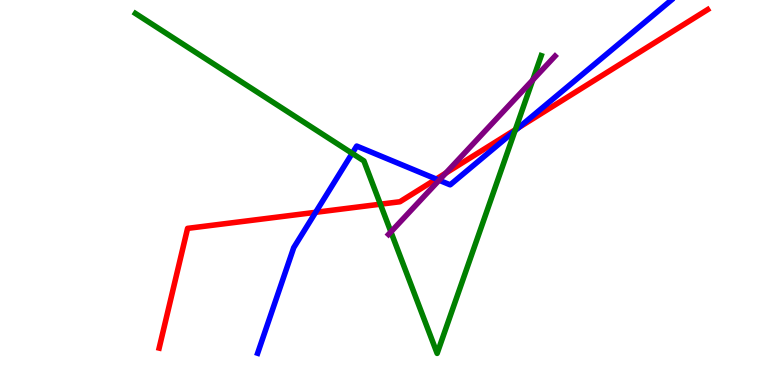[{'lines': ['blue', 'red'], 'intersections': [{'x': 4.07, 'y': 4.49}, {'x': 5.63, 'y': 5.35}, {'x': 6.69, 'y': 6.69}]}, {'lines': ['green', 'red'], 'intersections': [{'x': 4.91, 'y': 4.7}, {'x': 6.65, 'y': 6.63}]}, {'lines': ['purple', 'red'], 'intersections': [{'x': 5.75, 'y': 5.5}]}, {'lines': ['blue', 'green'], 'intersections': [{'x': 4.54, 'y': 6.02}, {'x': 6.65, 'y': 6.61}]}, {'lines': ['blue', 'purple'], 'intersections': [{'x': 5.67, 'y': 5.32}]}, {'lines': ['green', 'purple'], 'intersections': [{'x': 5.04, 'y': 3.98}, {'x': 6.87, 'y': 7.92}]}]